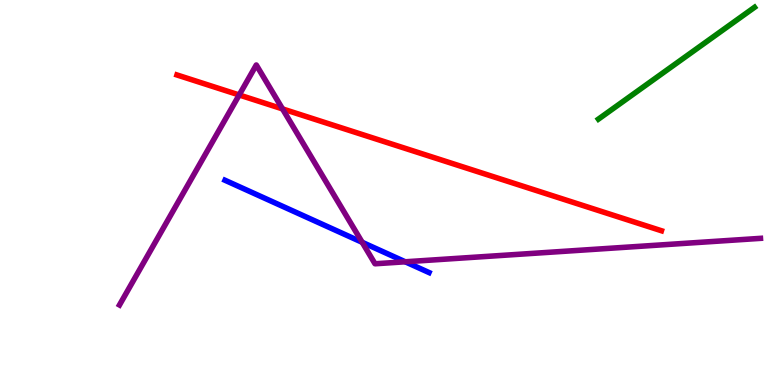[{'lines': ['blue', 'red'], 'intersections': []}, {'lines': ['green', 'red'], 'intersections': []}, {'lines': ['purple', 'red'], 'intersections': [{'x': 3.09, 'y': 7.53}, {'x': 3.65, 'y': 7.17}]}, {'lines': ['blue', 'green'], 'intersections': []}, {'lines': ['blue', 'purple'], 'intersections': [{'x': 4.67, 'y': 3.71}, {'x': 5.23, 'y': 3.2}]}, {'lines': ['green', 'purple'], 'intersections': []}]